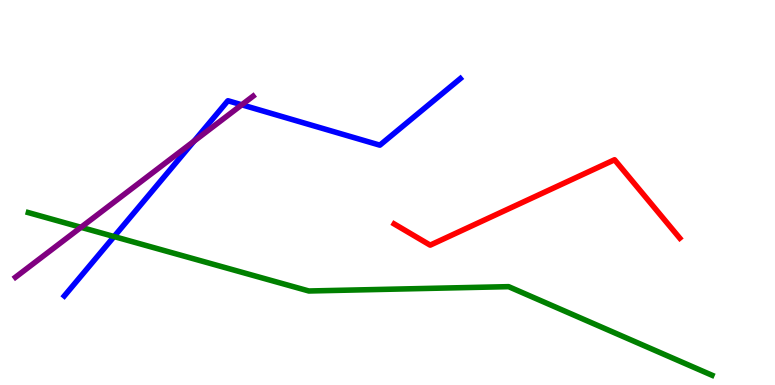[{'lines': ['blue', 'red'], 'intersections': []}, {'lines': ['green', 'red'], 'intersections': []}, {'lines': ['purple', 'red'], 'intersections': []}, {'lines': ['blue', 'green'], 'intersections': [{'x': 1.47, 'y': 3.86}]}, {'lines': ['blue', 'purple'], 'intersections': [{'x': 2.5, 'y': 6.33}, {'x': 3.12, 'y': 7.28}]}, {'lines': ['green', 'purple'], 'intersections': [{'x': 1.04, 'y': 4.1}]}]